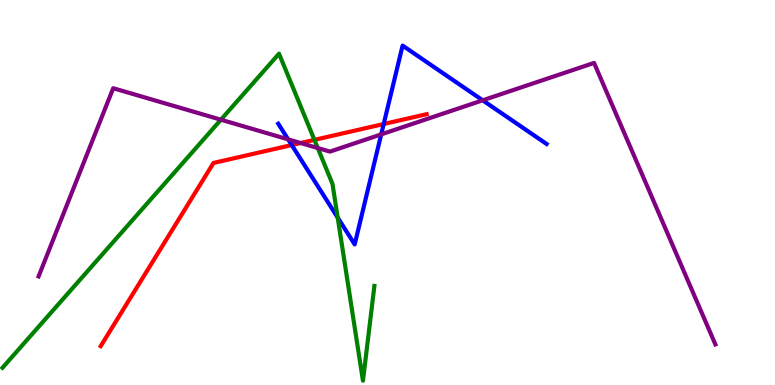[{'lines': ['blue', 'red'], 'intersections': [{'x': 3.76, 'y': 6.23}, {'x': 4.95, 'y': 6.78}]}, {'lines': ['green', 'red'], 'intersections': [{'x': 4.06, 'y': 6.37}]}, {'lines': ['purple', 'red'], 'intersections': [{'x': 3.88, 'y': 6.29}]}, {'lines': ['blue', 'green'], 'intersections': [{'x': 4.36, 'y': 4.35}]}, {'lines': ['blue', 'purple'], 'intersections': [{'x': 3.72, 'y': 6.38}, {'x': 4.92, 'y': 6.51}, {'x': 6.23, 'y': 7.39}]}, {'lines': ['green', 'purple'], 'intersections': [{'x': 2.85, 'y': 6.89}, {'x': 4.1, 'y': 6.15}]}]